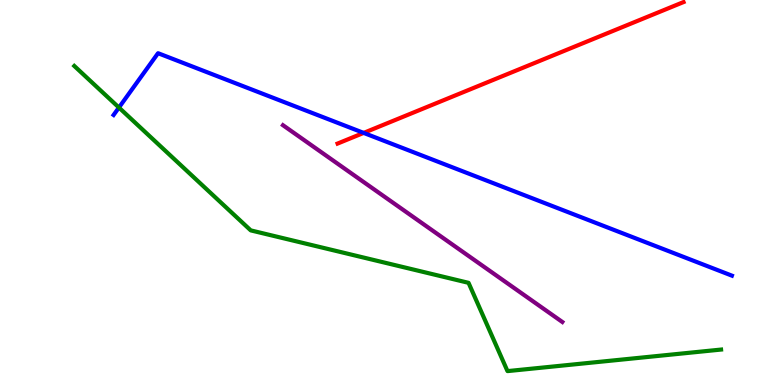[{'lines': ['blue', 'red'], 'intersections': [{'x': 4.69, 'y': 6.55}]}, {'lines': ['green', 'red'], 'intersections': []}, {'lines': ['purple', 'red'], 'intersections': []}, {'lines': ['blue', 'green'], 'intersections': [{'x': 1.53, 'y': 7.21}]}, {'lines': ['blue', 'purple'], 'intersections': []}, {'lines': ['green', 'purple'], 'intersections': []}]